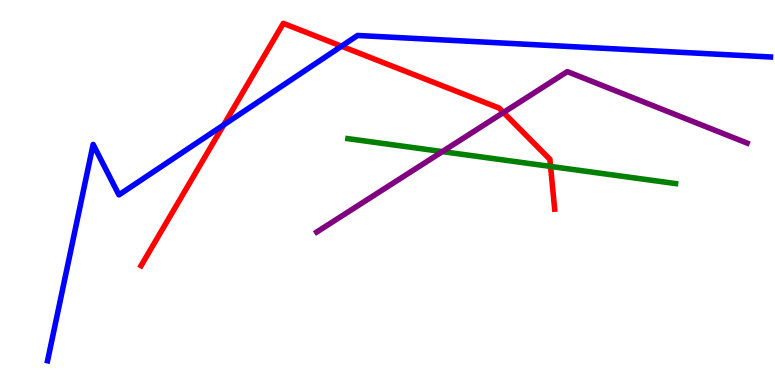[{'lines': ['blue', 'red'], 'intersections': [{'x': 2.89, 'y': 6.76}, {'x': 4.41, 'y': 8.8}]}, {'lines': ['green', 'red'], 'intersections': [{'x': 7.1, 'y': 5.68}]}, {'lines': ['purple', 'red'], 'intersections': [{'x': 6.5, 'y': 7.08}]}, {'lines': ['blue', 'green'], 'intersections': []}, {'lines': ['blue', 'purple'], 'intersections': []}, {'lines': ['green', 'purple'], 'intersections': [{'x': 5.71, 'y': 6.06}]}]